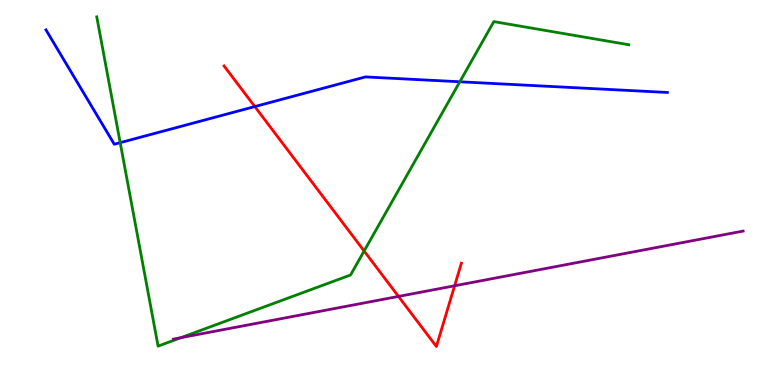[{'lines': ['blue', 'red'], 'intersections': [{'x': 3.29, 'y': 7.23}]}, {'lines': ['green', 'red'], 'intersections': [{'x': 4.7, 'y': 3.48}]}, {'lines': ['purple', 'red'], 'intersections': [{'x': 5.14, 'y': 2.3}, {'x': 5.87, 'y': 2.58}]}, {'lines': ['blue', 'green'], 'intersections': [{'x': 1.55, 'y': 6.29}, {'x': 5.93, 'y': 7.88}]}, {'lines': ['blue', 'purple'], 'intersections': []}, {'lines': ['green', 'purple'], 'intersections': [{'x': 2.33, 'y': 1.23}]}]